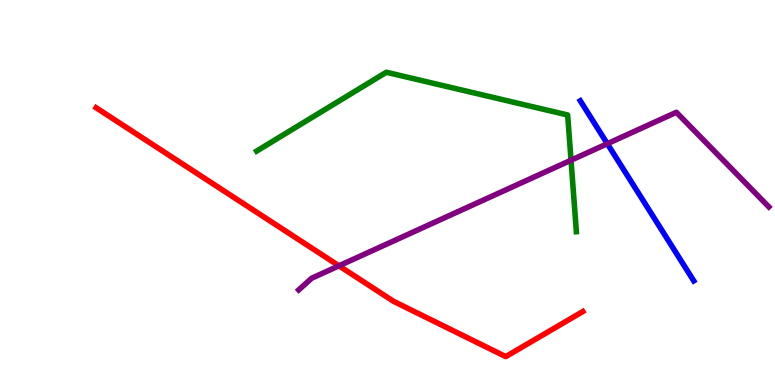[{'lines': ['blue', 'red'], 'intersections': []}, {'lines': ['green', 'red'], 'intersections': []}, {'lines': ['purple', 'red'], 'intersections': [{'x': 4.37, 'y': 3.1}]}, {'lines': ['blue', 'green'], 'intersections': []}, {'lines': ['blue', 'purple'], 'intersections': [{'x': 7.84, 'y': 6.27}]}, {'lines': ['green', 'purple'], 'intersections': [{'x': 7.37, 'y': 5.84}]}]